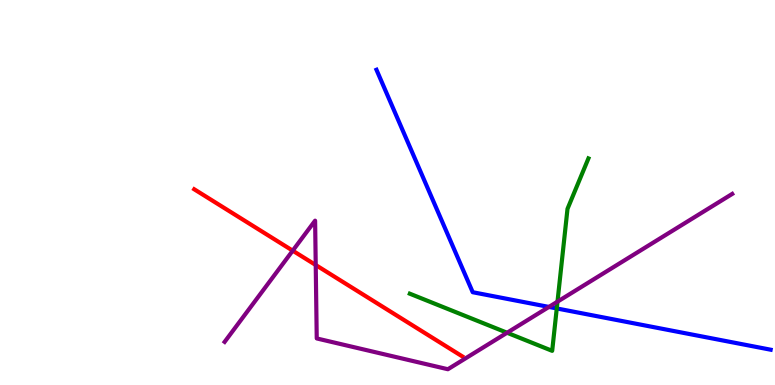[{'lines': ['blue', 'red'], 'intersections': []}, {'lines': ['green', 'red'], 'intersections': []}, {'lines': ['purple', 'red'], 'intersections': [{'x': 3.78, 'y': 3.49}, {'x': 4.07, 'y': 3.12}]}, {'lines': ['blue', 'green'], 'intersections': [{'x': 7.18, 'y': 1.99}]}, {'lines': ['blue', 'purple'], 'intersections': [{'x': 7.08, 'y': 2.03}]}, {'lines': ['green', 'purple'], 'intersections': [{'x': 6.54, 'y': 1.36}, {'x': 7.19, 'y': 2.16}]}]